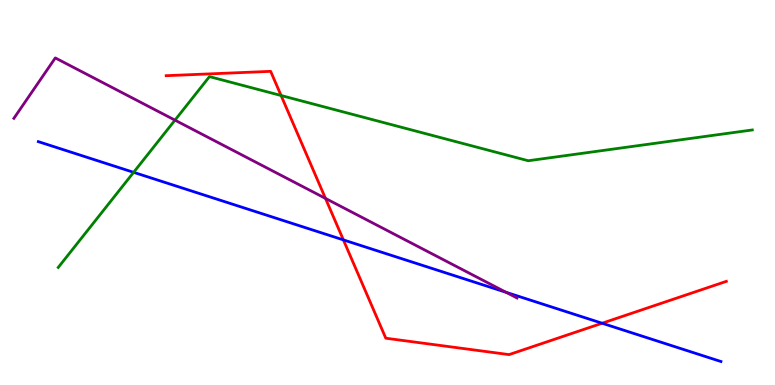[{'lines': ['blue', 'red'], 'intersections': [{'x': 4.43, 'y': 3.77}, {'x': 7.77, 'y': 1.6}]}, {'lines': ['green', 'red'], 'intersections': [{'x': 3.63, 'y': 7.52}]}, {'lines': ['purple', 'red'], 'intersections': [{'x': 4.2, 'y': 4.85}]}, {'lines': ['blue', 'green'], 'intersections': [{'x': 1.72, 'y': 5.52}]}, {'lines': ['blue', 'purple'], 'intersections': [{'x': 6.53, 'y': 2.41}]}, {'lines': ['green', 'purple'], 'intersections': [{'x': 2.26, 'y': 6.88}]}]